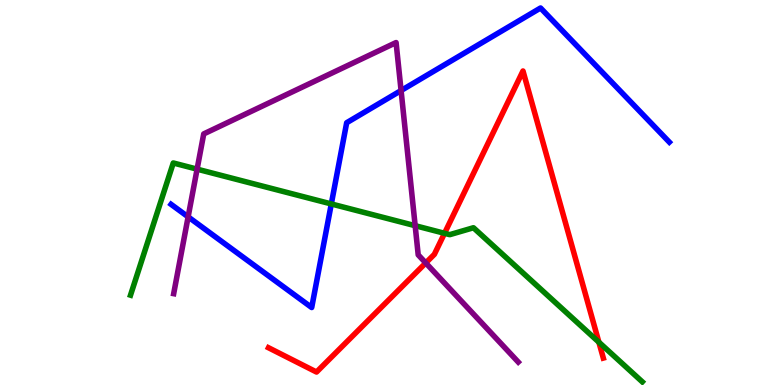[{'lines': ['blue', 'red'], 'intersections': []}, {'lines': ['green', 'red'], 'intersections': [{'x': 5.74, 'y': 3.94}, {'x': 7.73, 'y': 1.11}]}, {'lines': ['purple', 'red'], 'intersections': [{'x': 5.49, 'y': 3.17}]}, {'lines': ['blue', 'green'], 'intersections': [{'x': 4.27, 'y': 4.7}]}, {'lines': ['blue', 'purple'], 'intersections': [{'x': 2.43, 'y': 4.37}, {'x': 5.18, 'y': 7.65}]}, {'lines': ['green', 'purple'], 'intersections': [{'x': 2.54, 'y': 5.61}, {'x': 5.36, 'y': 4.14}]}]